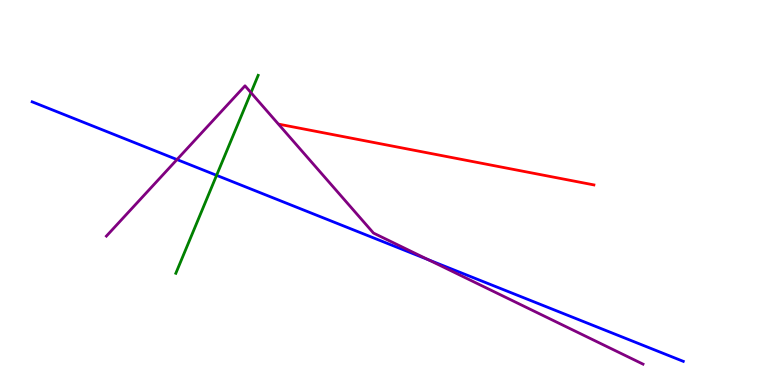[{'lines': ['blue', 'red'], 'intersections': []}, {'lines': ['green', 'red'], 'intersections': []}, {'lines': ['purple', 'red'], 'intersections': []}, {'lines': ['blue', 'green'], 'intersections': [{'x': 2.79, 'y': 5.45}]}, {'lines': ['blue', 'purple'], 'intersections': [{'x': 2.28, 'y': 5.86}, {'x': 5.53, 'y': 3.25}]}, {'lines': ['green', 'purple'], 'intersections': [{'x': 3.24, 'y': 7.59}]}]